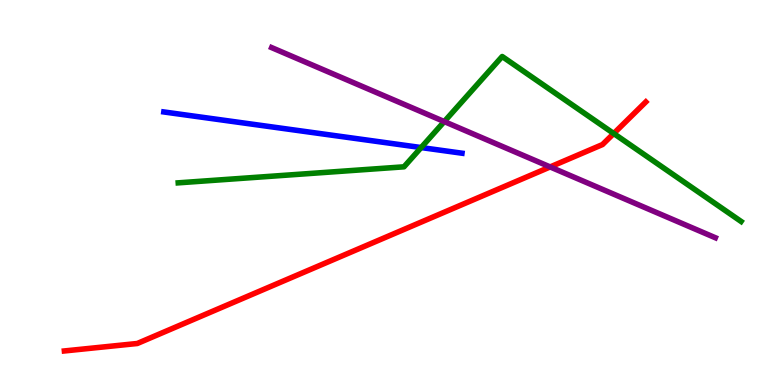[{'lines': ['blue', 'red'], 'intersections': []}, {'lines': ['green', 'red'], 'intersections': [{'x': 7.92, 'y': 6.53}]}, {'lines': ['purple', 'red'], 'intersections': [{'x': 7.1, 'y': 5.66}]}, {'lines': ['blue', 'green'], 'intersections': [{'x': 5.43, 'y': 6.17}]}, {'lines': ['blue', 'purple'], 'intersections': []}, {'lines': ['green', 'purple'], 'intersections': [{'x': 5.73, 'y': 6.84}]}]